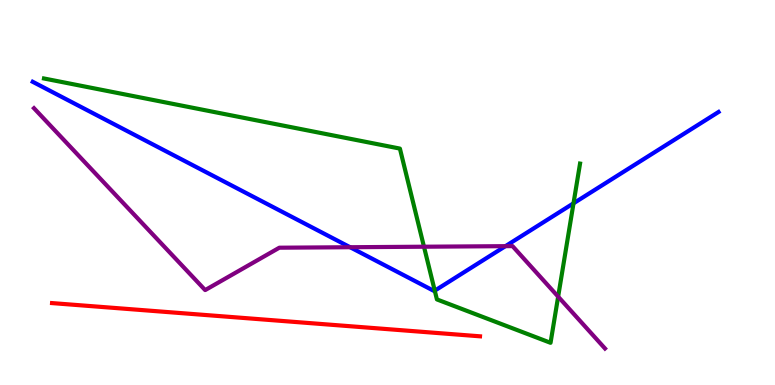[{'lines': ['blue', 'red'], 'intersections': []}, {'lines': ['green', 'red'], 'intersections': []}, {'lines': ['purple', 'red'], 'intersections': []}, {'lines': ['blue', 'green'], 'intersections': [{'x': 5.61, 'y': 2.45}, {'x': 7.4, 'y': 4.72}]}, {'lines': ['blue', 'purple'], 'intersections': [{'x': 4.52, 'y': 3.58}, {'x': 6.52, 'y': 3.61}]}, {'lines': ['green', 'purple'], 'intersections': [{'x': 5.47, 'y': 3.59}, {'x': 7.2, 'y': 2.3}]}]